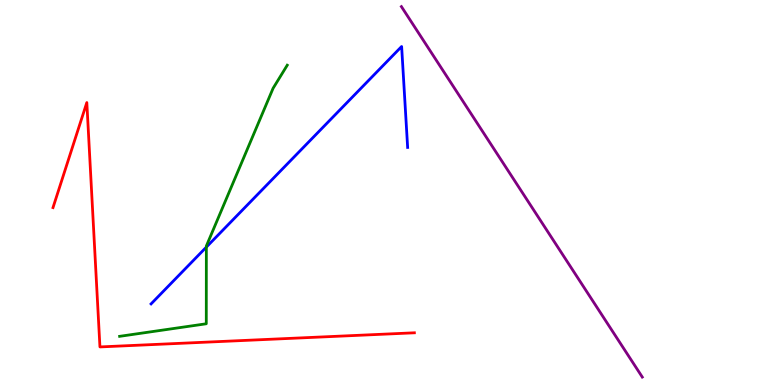[{'lines': ['blue', 'red'], 'intersections': []}, {'lines': ['green', 'red'], 'intersections': []}, {'lines': ['purple', 'red'], 'intersections': []}, {'lines': ['blue', 'green'], 'intersections': [{'x': 2.66, 'y': 3.58}]}, {'lines': ['blue', 'purple'], 'intersections': []}, {'lines': ['green', 'purple'], 'intersections': []}]